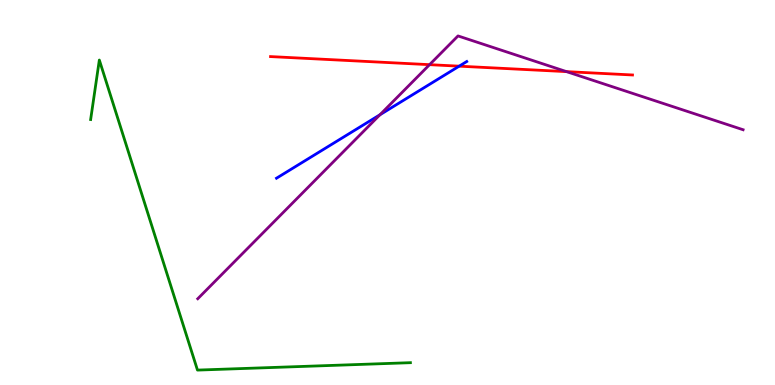[{'lines': ['blue', 'red'], 'intersections': [{'x': 5.92, 'y': 8.28}]}, {'lines': ['green', 'red'], 'intersections': []}, {'lines': ['purple', 'red'], 'intersections': [{'x': 5.54, 'y': 8.32}, {'x': 7.31, 'y': 8.14}]}, {'lines': ['blue', 'green'], 'intersections': []}, {'lines': ['blue', 'purple'], 'intersections': [{'x': 4.9, 'y': 7.02}]}, {'lines': ['green', 'purple'], 'intersections': []}]